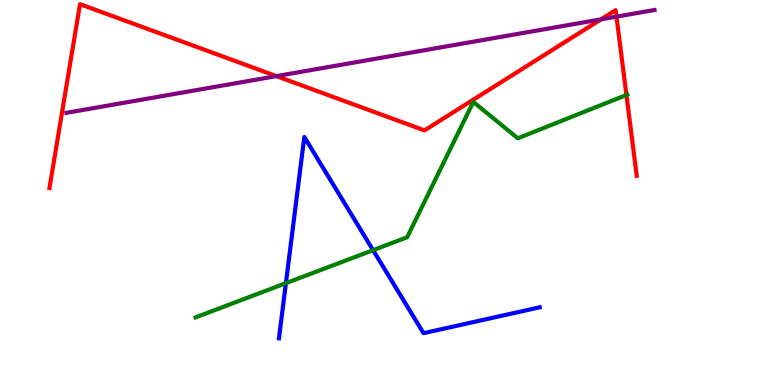[{'lines': ['blue', 'red'], 'intersections': []}, {'lines': ['green', 'red'], 'intersections': [{'x': 8.08, 'y': 7.53}]}, {'lines': ['purple', 'red'], 'intersections': [{'x': 3.57, 'y': 8.02}, {'x': 7.75, 'y': 9.5}, {'x': 7.95, 'y': 9.57}]}, {'lines': ['blue', 'green'], 'intersections': [{'x': 3.69, 'y': 2.64}, {'x': 4.81, 'y': 3.5}]}, {'lines': ['blue', 'purple'], 'intersections': []}, {'lines': ['green', 'purple'], 'intersections': []}]